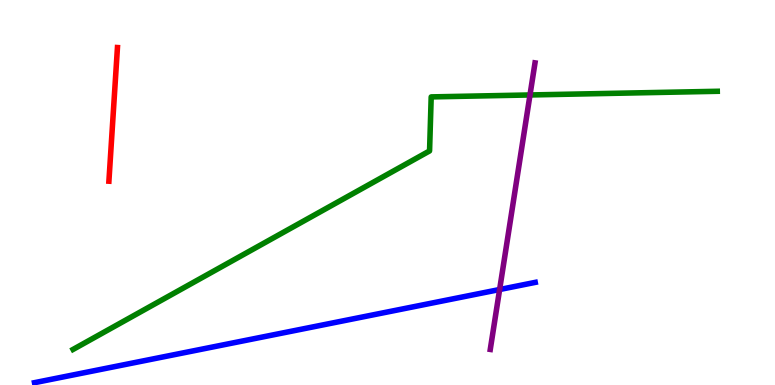[{'lines': ['blue', 'red'], 'intersections': []}, {'lines': ['green', 'red'], 'intersections': []}, {'lines': ['purple', 'red'], 'intersections': []}, {'lines': ['blue', 'green'], 'intersections': []}, {'lines': ['blue', 'purple'], 'intersections': [{'x': 6.45, 'y': 2.48}]}, {'lines': ['green', 'purple'], 'intersections': [{'x': 6.84, 'y': 7.53}]}]